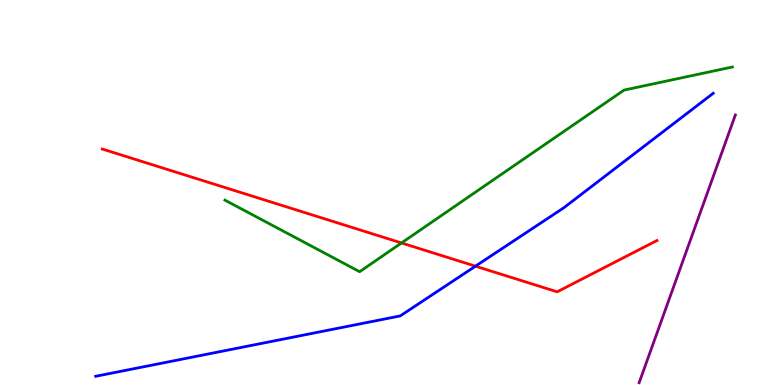[{'lines': ['blue', 'red'], 'intersections': [{'x': 6.14, 'y': 3.09}]}, {'lines': ['green', 'red'], 'intersections': [{'x': 5.18, 'y': 3.69}]}, {'lines': ['purple', 'red'], 'intersections': []}, {'lines': ['blue', 'green'], 'intersections': []}, {'lines': ['blue', 'purple'], 'intersections': []}, {'lines': ['green', 'purple'], 'intersections': []}]